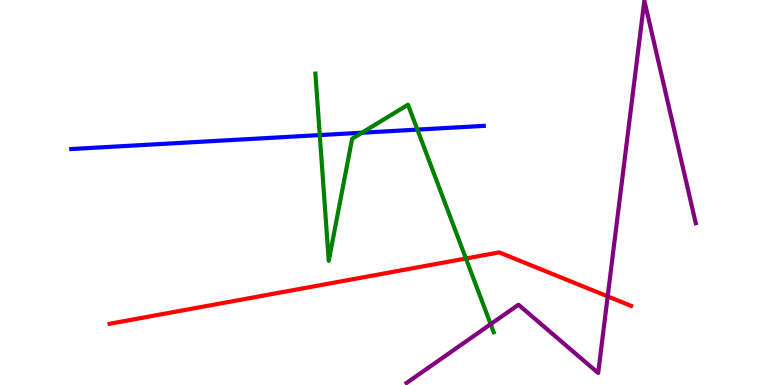[{'lines': ['blue', 'red'], 'intersections': []}, {'lines': ['green', 'red'], 'intersections': [{'x': 6.01, 'y': 3.29}]}, {'lines': ['purple', 'red'], 'intersections': [{'x': 7.84, 'y': 2.3}]}, {'lines': ['blue', 'green'], 'intersections': [{'x': 4.13, 'y': 6.49}, {'x': 4.67, 'y': 6.55}, {'x': 5.39, 'y': 6.63}]}, {'lines': ['blue', 'purple'], 'intersections': []}, {'lines': ['green', 'purple'], 'intersections': [{'x': 6.33, 'y': 1.58}]}]